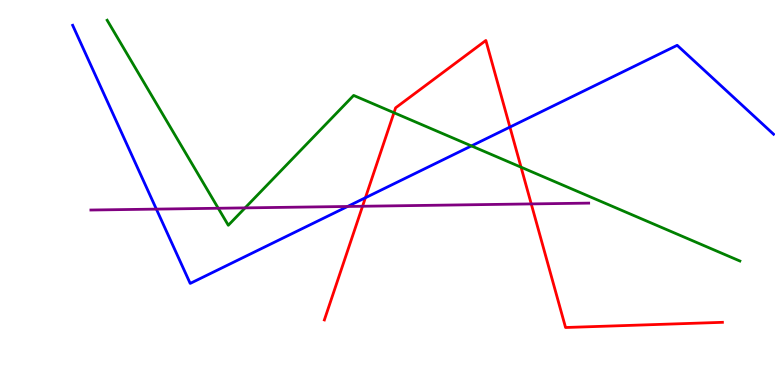[{'lines': ['blue', 'red'], 'intersections': [{'x': 4.71, 'y': 4.86}, {'x': 6.58, 'y': 6.7}]}, {'lines': ['green', 'red'], 'intersections': [{'x': 5.08, 'y': 7.07}, {'x': 6.72, 'y': 5.66}]}, {'lines': ['purple', 'red'], 'intersections': [{'x': 4.68, 'y': 4.64}, {'x': 6.85, 'y': 4.7}]}, {'lines': ['blue', 'green'], 'intersections': [{'x': 6.08, 'y': 6.21}]}, {'lines': ['blue', 'purple'], 'intersections': [{'x': 2.02, 'y': 4.57}, {'x': 4.48, 'y': 4.64}]}, {'lines': ['green', 'purple'], 'intersections': [{'x': 2.82, 'y': 4.59}, {'x': 3.16, 'y': 4.6}]}]